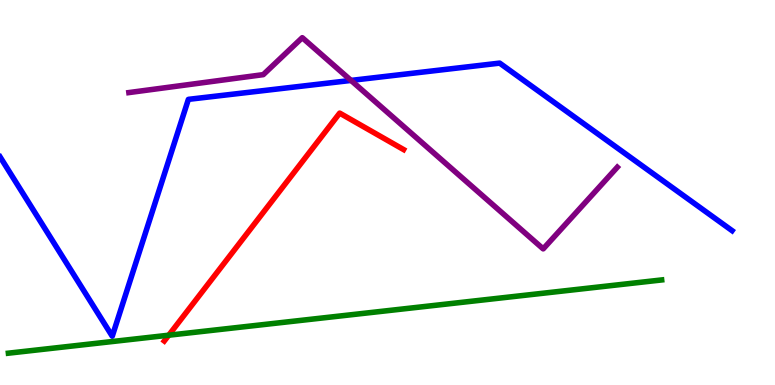[{'lines': ['blue', 'red'], 'intersections': []}, {'lines': ['green', 'red'], 'intersections': [{'x': 2.18, 'y': 1.29}]}, {'lines': ['purple', 'red'], 'intersections': []}, {'lines': ['blue', 'green'], 'intersections': []}, {'lines': ['blue', 'purple'], 'intersections': [{'x': 4.53, 'y': 7.91}]}, {'lines': ['green', 'purple'], 'intersections': []}]